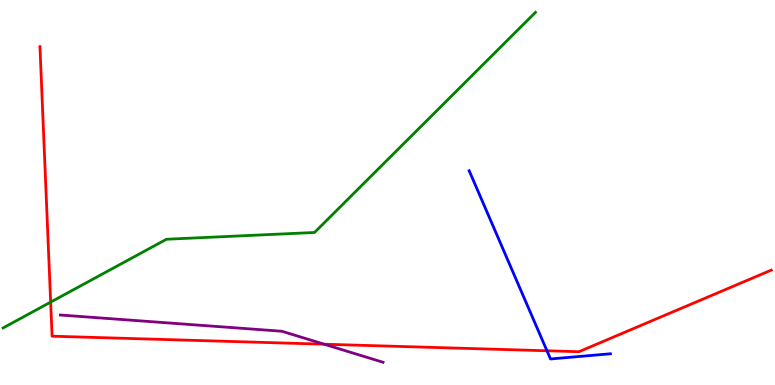[{'lines': ['blue', 'red'], 'intersections': [{'x': 7.06, 'y': 0.889}]}, {'lines': ['green', 'red'], 'intersections': [{'x': 0.654, 'y': 2.15}]}, {'lines': ['purple', 'red'], 'intersections': [{'x': 4.18, 'y': 1.06}]}, {'lines': ['blue', 'green'], 'intersections': []}, {'lines': ['blue', 'purple'], 'intersections': []}, {'lines': ['green', 'purple'], 'intersections': []}]